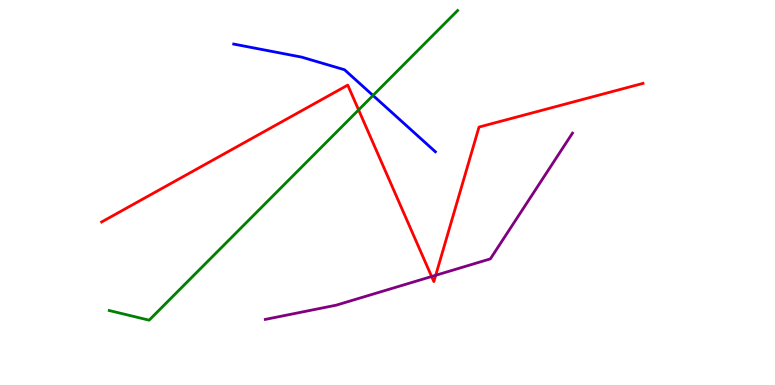[{'lines': ['blue', 'red'], 'intersections': []}, {'lines': ['green', 'red'], 'intersections': [{'x': 4.63, 'y': 7.15}]}, {'lines': ['purple', 'red'], 'intersections': [{'x': 5.57, 'y': 2.82}, {'x': 5.62, 'y': 2.85}]}, {'lines': ['blue', 'green'], 'intersections': [{'x': 4.81, 'y': 7.52}]}, {'lines': ['blue', 'purple'], 'intersections': []}, {'lines': ['green', 'purple'], 'intersections': []}]